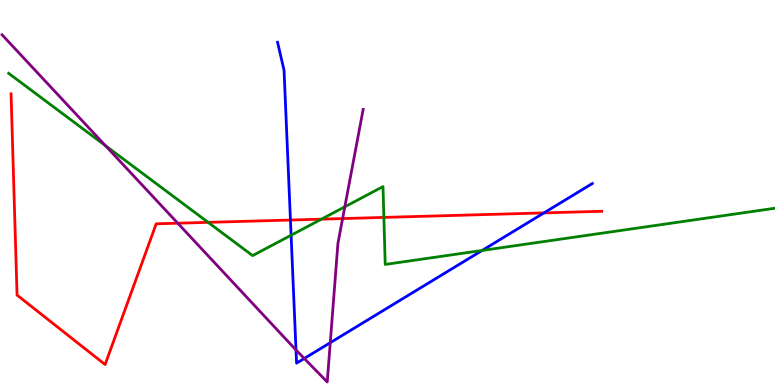[{'lines': ['blue', 'red'], 'intersections': [{'x': 3.75, 'y': 4.28}, {'x': 7.02, 'y': 4.47}]}, {'lines': ['green', 'red'], 'intersections': [{'x': 2.69, 'y': 4.22}, {'x': 4.15, 'y': 4.31}, {'x': 4.95, 'y': 4.35}]}, {'lines': ['purple', 'red'], 'intersections': [{'x': 2.29, 'y': 4.2}, {'x': 4.42, 'y': 4.32}]}, {'lines': ['blue', 'green'], 'intersections': [{'x': 3.76, 'y': 3.89}, {'x': 6.22, 'y': 3.49}]}, {'lines': ['blue', 'purple'], 'intersections': [{'x': 3.82, 'y': 0.909}, {'x': 3.93, 'y': 0.689}, {'x': 4.26, 'y': 1.1}]}, {'lines': ['green', 'purple'], 'intersections': [{'x': 1.36, 'y': 6.22}, {'x': 4.45, 'y': 4.63}]}]